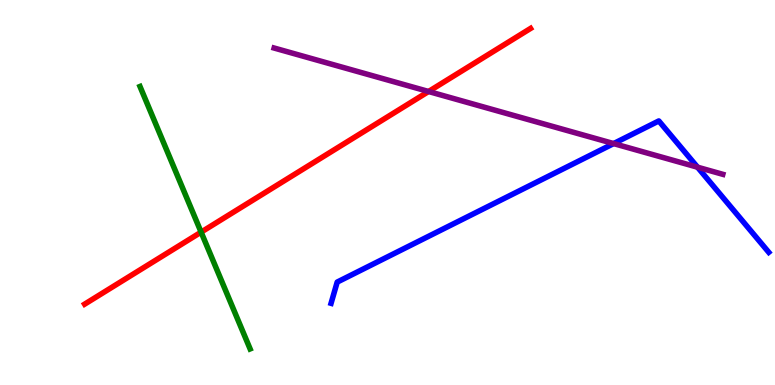[{'lines': ['blue', 'red'], 'intersections': []}, {'lines': ['green', 'red'], 'intersections': [{'x': 2.6, 'y': 3.97}]}, {'lines': ['purple', 'red'], 'intersections': [{'x': 5.53, 'y': 7.62}]}, {'lines': ['blue', 'green'], 'intersections': []}, {'lines': ['blue', 'purple'], 'intersections': [{'x': 7.92, 'y': 6.27}, {'x': 9.0, 'y': 5.66}]}, {'lines': ['green', 'purple'], 'intersections': []}]